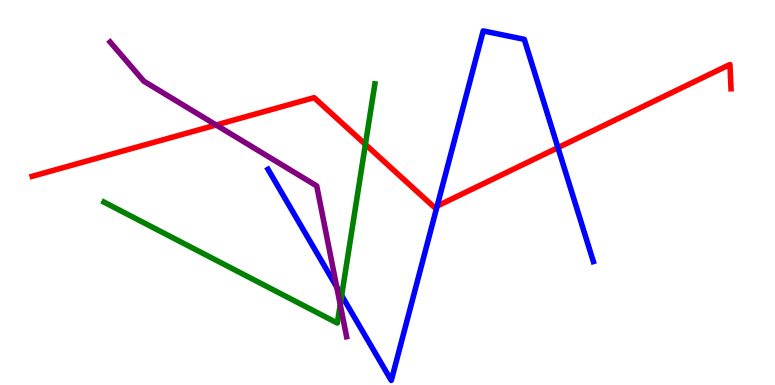[{'lines': ['blue', 'red'], 'intersections': [{'x': 5.64, 'y': 4.65}, {'x': 7.2, 'y': 6.16}]}, {'lines': ['green', 'red'], 'intersections': [{'x': 4.71, 'y': 6.25}]}, {'lines': ['purple', 'red'], 'intersections': [{'x': 2.79, 'y': 6.75}]}, {'lines': ['blue', 'green'], 'intersections': [{'x': 4.41, 'y': 2.33}]}, {'lines': ['blue', 'purple'], 'intersections': [{'x': 4.35, 'y': 2.54}]}, {'lines': ['green', 'purple'], 'intersections': [{'x': 4.39, 'y': 2.09}]}]